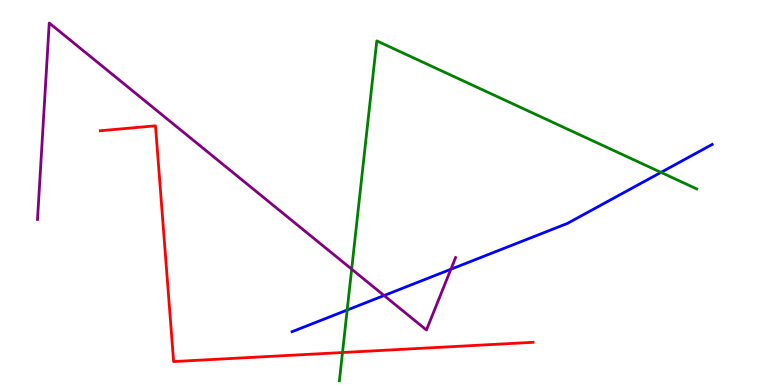[{'lines': ['blue', 'red'], 'intersections': []}, {'lines': ['green', 'red'], 'intersections': [{'x': 4.42, 'y': 0.844}]}, {'lines': ['purple', 'red'], 'intersections': []}, {'lines': ['blue', 'green'], 'intersections': [{'x': 4.48, 'y': 1.95}, {'x': 8.53, 'y': 5.52}]}, {'lines': ['blue', 'purple'], 'intersections': [{'x': 4.96, 'y': 2.32}, {'x': 5.82, 'y': 3.01}]}, {'lines': ['green', 'purple'], 'intersections': [{'x': 4.54, 'y': 3.01}]}]